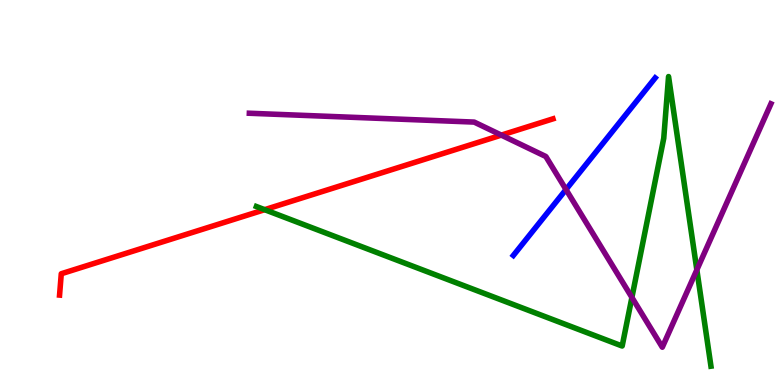[{'lines': ['blue', 'red'], 'intersections': []}, {'lines': ['green', 'red'], 'intersections': [{'x': 3.41, 'y': 4.55}]}, {'lines': ['purple', 'red'], 'intersections': [{'x': 6.47, 'y': 6.49}]}, {'lines': ['blue', 'green'], 'intersections': []}, {'lines': ['blue', 'purple'], 'intersections': [{'x': 7.3, 'y': 5.08}]}, {'lines': ['green', 'purple'], 'intersections': [{'x': 8.15, 'y': 2.27}, {'x': 8.99, 'y': 2.99}]}]